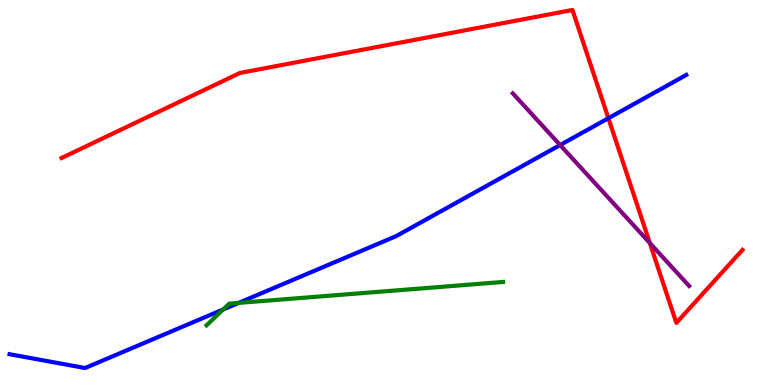[{'lines': ['blue', 'red'], 'intersections': [{'x': 7.85, 'y': 6.93}]}, {'lines': ['green', 'red'], 'intersections': []}, {'lines': ['purple', 'red'], 'intersections': [{'x': 8.38, 'y': 3.69}]}, {'lines': ['blue', 'green'], 'intersections': [{'x': 2.88, 'y': 1.96}, {'x': 3.08, 'y': 2.13}]}, {'lines': ['blue', 'purple'], 'intersections': [{'x': 7.23, 'y': 6.23}]}, {'lines': ['green', 'purple'], 'intersections': []}]